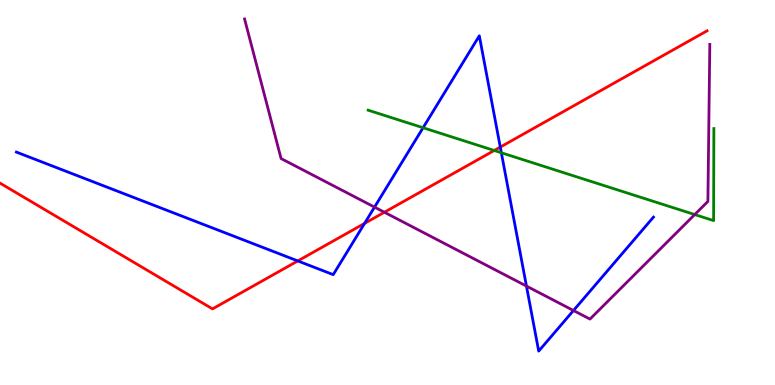[{'lines': ['blue', 'red'], 'intersections': [{'x': 3.84, 'y': 3.22}, {'x': 4.7, 'y': 4.2}, {'x': 6.46, 'y': 6.18}]}, {'lines': ['green', 'red'], 'intersections': [{'x': 6.38, 'y': 6.09}]}, {'lines': ['purple', 'red'], 'intersections': [{'x': 4.96, 'y': 4.49}]}, {'lines': ['blue', 'green'], 'intersections': [{'x': 5.46, 'y': 6.68}, {'x': 6.47, 'y': 6.03}]}, {'lines': ['blue', 'purple'], 'intersections': [{'x': 4.83, 'y': 4.62}, {'x': 6.79, 'y': 2.57}, {'x': 7.4, 'y': 1.93}]}, {'lines': ['green', 'purple'], 'intersections': [{'x': 8.96, 'y': 4.43}]}]